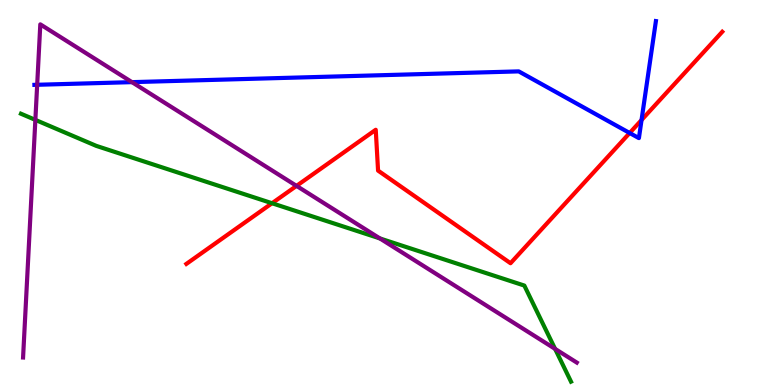[{'lines': ['blue', 'red'], 'intersections': [{'x': 8.12, 'y': 6.55}, {'x': 8.28, 'y': 6.88}]}, {'lines': ['green', 'red'], 'intersections': [{'x': 3.51, 'y': 4.72}]}, {'lines': ['purple', 'red'], 'intersections': [{'x': 3.83, 'y': 5.17}]}, {'lines': ['blue', 'green'], 'intersections': []}, {'lines': ['blue', 'purple'], 'intersections': [{'x': 0.48, 'y': 7.8}, {'x': 1.7, 'y': 7.87}]}, {'lines': ['green', 'purple'], 'intersections': [{'x': 0.456, 'y': 6.89}, {'x': 4.9, 'y': 3.81}, {'x': 7.16, 'y': 0.938}]}]